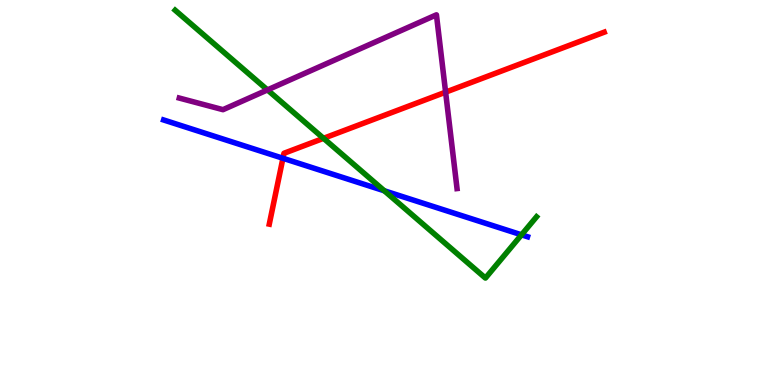[{'lines': ['blue', 'red'], 'intersections': [{'x': 3.65, 'y': 5.89}]}, {'lines': ['green', 'red'], 'intersections': [{'x': 4.17, 'y': 6.41}]}, {'lines': ['purple', 'red'], 'intersections': [{'x': 5.75, 'y': 7.61}]}, {'lines': ['blue', 'green'], 'intersections': [{'x': 4.96, 'y': 5.04}, {'x': 6.73, 'y': 3.9}]}, {'lines': ['blue', 'purple'], 'intersections': []}, {'lines': ['green', 'purple'], 'intersections': [{'x': 3.45, 'y': 7.66}]}]